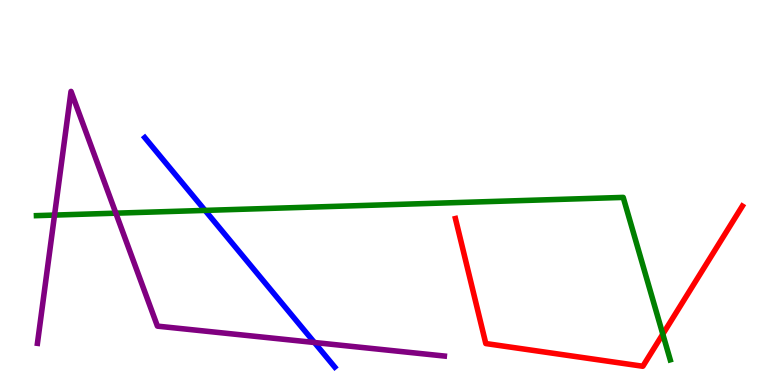[{'lines': ['blue', 'red'], 'intersections': []}, {'lines': ['green', 'red'], 'intersections': [{'x': 8.55, 'y': 1.32}]}, {'lines': ['purple', 'red'], 'intersections': []}, {'lines': ['blue', 'green'], 'intersections': [{'x': 2.65, 'y': 4.54}]}, {'lines': ['blue', 'purple'], 'intersections': [{'x': 4.06, 'y': 1.1}]}, {'lines': ['green', 'purple'], 'intersections': [{'x': 0.704, 'y': 4.41}, {'x': 1.49, 'y': 4.46}]}]